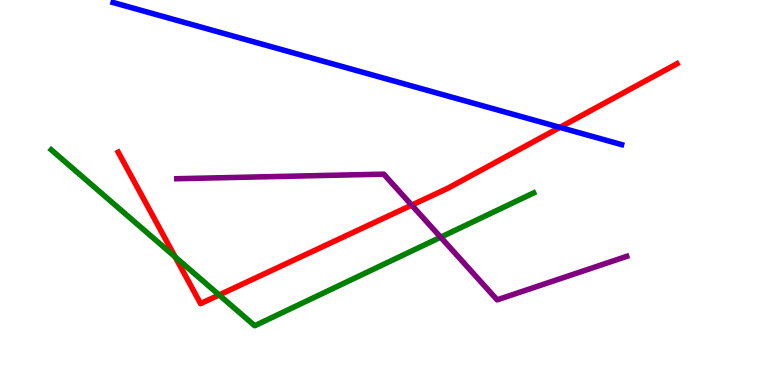[{'lines': ['blue', 'red'], 'intersections': [{'x': 7.22, 'y': 6.69}]}, {'lines': ['green', 'red'], 'intersections': [{'x': 2.26, 'y': 3.32}, {'x': 2.83, 'y': 2.34}]}, {'lines': ['purple', 'red'], 'intersections': [{'x': 5.31, 'y': 4.67}]}, {'lines': ['blue', 'green'], 'intersections': []}, {'lines': ['blue', 'purple'], 'intersections': []}, {'lines': ['green', 'purple'], 'intersections': [{'x': 5.69, 'y': 3.84}]}]